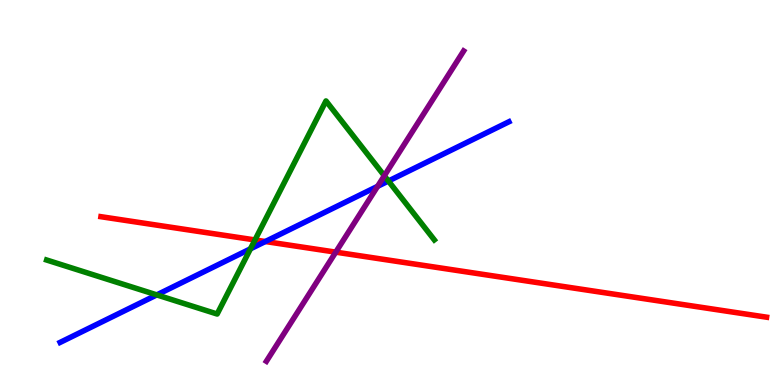[{'lines': ['blue', 'red'], 'intersections': [{'x': 3.42, 'y': 3.73}]}, {'lines': ['green', 'red'], 'intersections': [{'x': 3.29, 'y': 3.77}]}, {'lines': ['purple', 'red'], 'intersections': [{'x': 4.33, 'y': 3.45}]}, {'lines': ['blue', 'green'], 'intersections': [{'x': 2.02, 'y': 2.34}, {'x': 3.23, 'y': 3.54}, {'x': 5.01, 'y': 5.3}]}, {'lines': ['blue', 'purple'], 'intersections': [{'x': 4.87, 'y': 5.16}]}, {'lines': ['green', 'purple'], 'intersections': [{'x': 4.96, 'y': 5.43}]}]